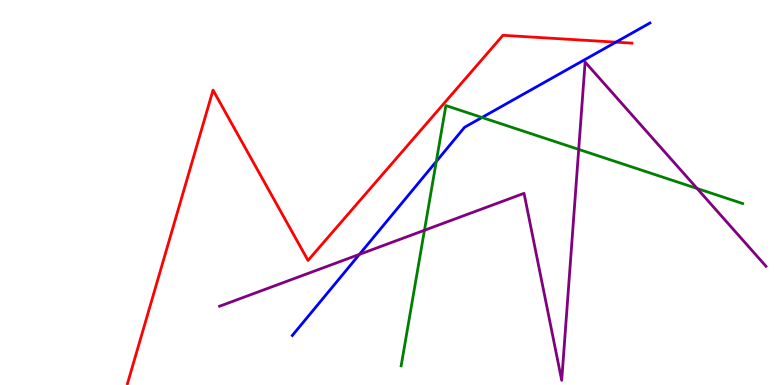[{'lines': ['blue', 'red'], 'intersections': [{'x': 7.95, 'y': 8.9}]}, {'lines': ['green', 'red'], 'intersections': []}, {'lines': ['purple', 'red'], 'intersections': []}, {'lines': ['blue', 'green'], 'intersections': [{'x': 5.63, 'y': 5.81}, {'x': 6.22, 'y': 6.95}]}, {'lines': ['blue', 'purple'], 'intersections': [{'x': 4.64, 'y': 3.39}]}, {'lines': ['green', 'purple'], 'intersections': [{'x': 5.48, 'y': 4.02}, {'x': 7.47, 'y': 6.12}, {'x': 8.99, 'y': 5.1}]}]